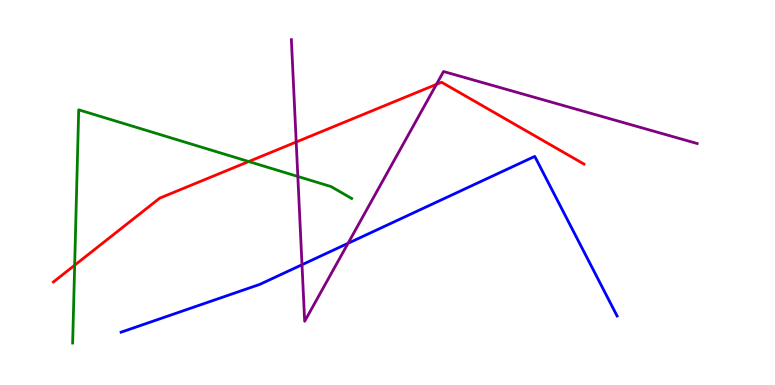[{'lines': ['blue', 'red'], 'intersections': []}, {'lines': ['green', 'red'], 'intersections': [{'x': 0.963, 'y': 3.11}, {'x': 3.21, 'y': 5.8}]}, {'lines': ['purple', 'red'], 'intersections': [{'x': 3.82, 'y': 6.31}, {'x': 5.63, 'y': 7.81}]}, {'lines': ['blue', 'green'], 'intersections': []}, {'lines': ['blue', 'purple'], 'intersections': [{'x': 3.9, 'y': 3.12}, {'x': 4.49, 'y': 3.68}]}, {'lines': ['green', 'purple'], 'intersections': [{'x': 3.84, 'y': 5.42}]}]